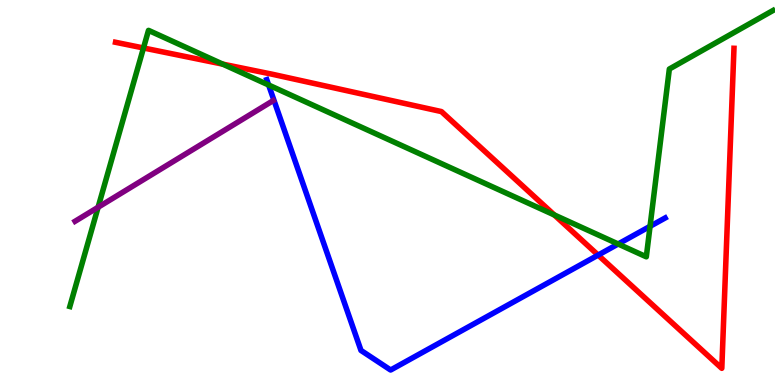[{'lines': ['blue', 'red'], 'intersections': [{'x': 7.72, 'y': 3.37}]}, {'lines': ['green', 'red'], 'intersections': [{'x': 1.85, 'y': 8.75}, {'x': 2.87, 'y': 8.33}, {'x': 7.15, 'y': 4.42}]}, {'lines': ['purple', 'red'], 'intersections': []}, {'lines': ['blue', 'green'], 'intersections': [{'x': 3.47, 'y': 7.79}, {'x': 7.98, 'y': 3.66}, {'x': 8.39, 'y': 4.12}]}, {'lines': ['blue', 'purple'], 'intersections': []}, {'lines': ['green', 'purple'], 'intersections': [{'x': 1.27, 'y': 4.62}]}]